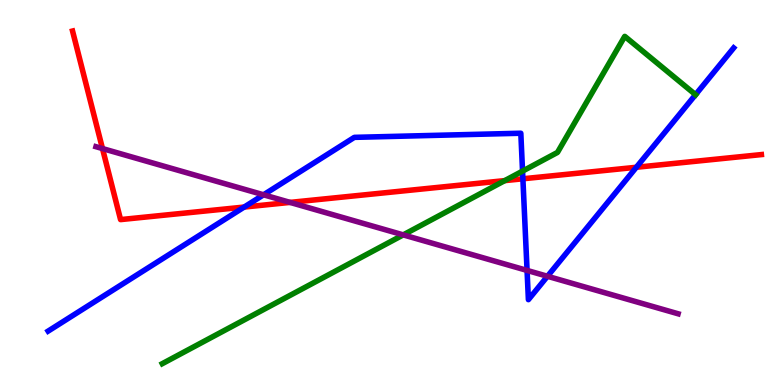[{'lines': ['blue', 'red'], 'intersections': [{'x': 3.15, 'y': 4.62}, {'x': 6.75, 'y': 5.36}, {'x': 8.21, 'y': 5.66}]}, {'lines': ['green', 'red'], 'intersections': [{'x': 6.51, 'y': 5.31}]}, {'lines': ['purple', 'red'], 'intersections': [{'x': 1.32, 'y': 6.14}, {'x': 3.74, 'y': 4.74}]}, {'lines': ['blue', 'green'], 'intersections': [{'x': 6.74, 'y': 5.56}, {'x': 8.97, 'y': 7.54}]}, {'lines': ['blue', 'purple'], 'intersections': [{'x': 3.4, 'y': 4.94}, {'x': 6.8, 'y': 2.98}, {'x': 7.06, 'y': 2.82}]}, {'lines': ['green', 'purple'], 'intersections': [{'x': 5.2, 'y': 3.9}]}]